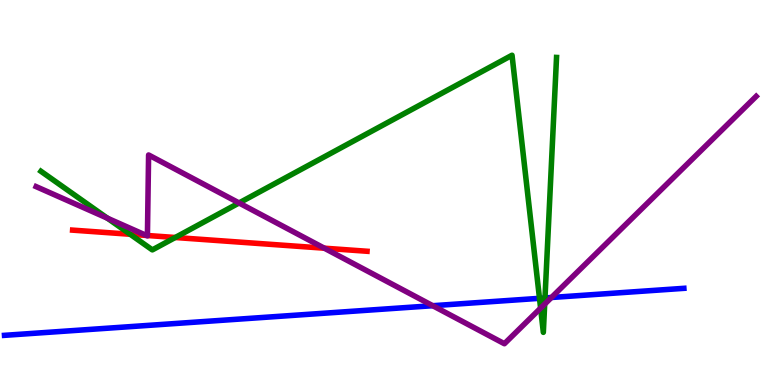[{'lines': ['blue', 'red'], 'intersections': []}, {'lines': ['green', 'red'], 'intersections': [{'x': 1.68, 'y': 3.92}, {'x': 2.26, 'y': 3.83}]}, {'lines': ['purple', 'red'], 'intersections': [{'x': 1.89, 'y': 3.89}, {'x': 1.9, 'y': 3.88}, {'x': 4.18, 'y': 3.55}]}, {'lines': ['blue', 'green'], 'intersections': [{'x': 6.96, 'y': 2.25}, {'x': 7.03, 'y': 2.26}]}, {'lines': ['blue', 'purple'], 'intersections': [{'x': 5.58, 'y': 2.06}, {'x': 7.12, 'y': 2.27}]}, {'lines': ['green', 'purple'], 'intersections': [{'x': 1.39, 'y': 4.33}, {'x': 3.08, 'y': 4.73}, {'x': 6.98, 'y': 2.0}, {'x': 7.03, 'y': 2.1}]}]